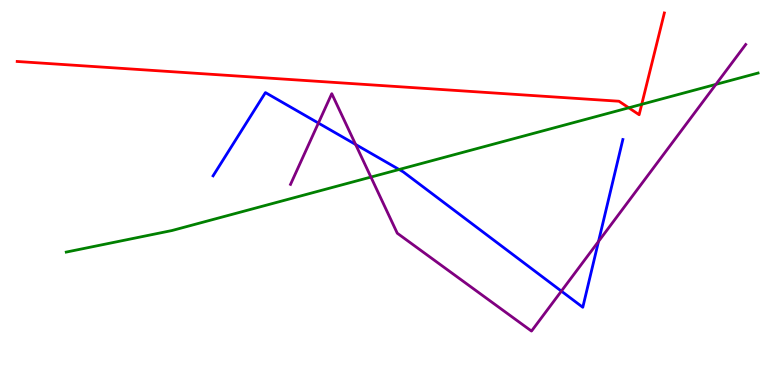[{'lines': ['blue', 'red'], 'intersections': []}, {'lines': ['green', 'red'], 'intersections': [{'x': 8.11, 'y': 7.2}, {'x': 8.28, 'y': 7.29}]}, {'lines': ['purple', 'red'], 'intersections': []}, {'lines': ['blue', 'green'], 'intersections': [{'x': 5.15, 'y': 5.6}]}, {'lines': ['blue', 'purple'], 'intersections': [{'x': 4.11, 'y': 6.8}, {'x': 4.59, 'y': 6.25}, {'x': 7.24, 'y': 2.44}, {'x': 7.72, 'y': 3.73}]}, {'lines': ['green', 'purple'], 'intersections': [{'x': 4.79, 'y': 5.4}, {'x': 9.24, 'y': 7.81}]}]